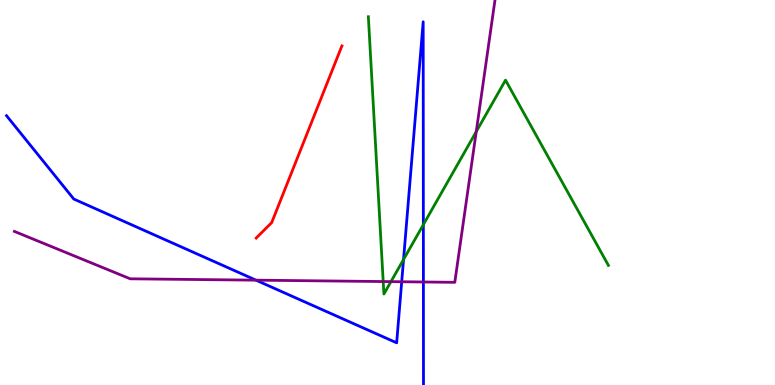[{'lines': ['blue', 'red'], 'intersections': []}, {'lines': ['green', 'red'], 'intersections': []}, {'lines': ['purple', 'red'], 'intersections': []}, {'lines': ['blue', 'green'], 'intersections': [{'x': 5.21, 'y': 3.26}, {'x': 5.46, 'y': 4.17}]}, {'lines': ['blue', 'purple'], 'intersections': [{'x': 3.3, 'y': 2.72}, {'x': 5.18, 'y': 2.68}, {'x': 5.46, 'y': 2.68}]}, {'lines': ['green', 'purple'], 'intersections': [{'x': 4.94, 'y': 2.69}, {'x': 5.04, 'y': 2.68}, {'x': 6.15, 'y': 6.58}]}]